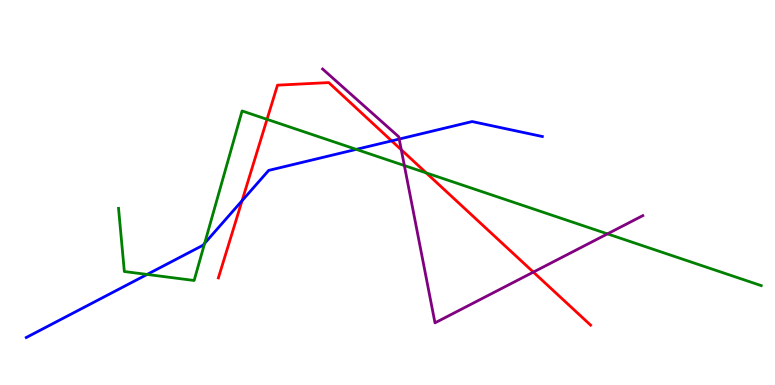[{'lines': ['blue', 'red'], 'intersections': [{'x': 3.12, 'y': 4.79}, {'x': 5.05, 'y': 6.34}]}, {'lines': ['green', 'red'], 'intersections': [{'x': 3.45, 'y': 6.9}, {'x': 5.5, 'y': 5.51}]}, {'lines': ['purple', 'red'], 'intersections': [{'x': 5.18, 'y': 6.11}, {'x': 6.88, 'y': 2.93}]}, {'lines': ['blue', 'green'], 'intersections': [{'x': 1.9, 'y': 2.87}, {'x': 2.64, 'y': 3.68}, {'x': 4.6, 'y': 6.12}]}, {'lines': ['blue', 'purple'], 'intersections': [{'x': 5.15, 'y': 6.39}]}, {'lines': ['green', 'purple'], 'intersections': [{'x': 5.22, 'y': 5.7}, {'x': 7.84, 'y': 3.93}]}]